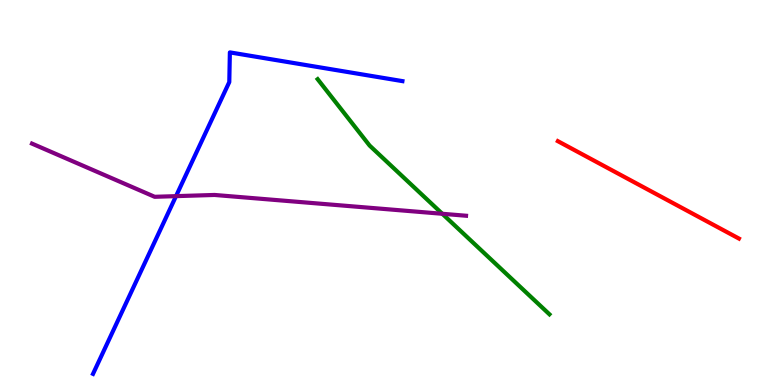[{'lines': ['blue', 'red'], 'intersections': []}, {'lines': ['green', 'red'], 'intersections': []}, {'lines': ['purple', 'red'], 'intersections': []}, {'lines': ['blue', 'green'], 'intersections': []}, {'lines': ['blue', 'purple'], 'intersections': [{'x': 2.27, 'y': 4.91}]}, {'lines': ['green', 'purple'], 'intersections': [{'x': 5.71, 'y': 4.45}]}]